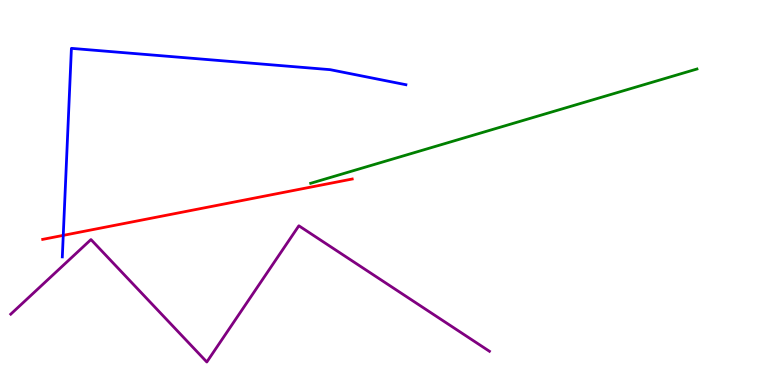[{'lines': ['blue', 'red'], 'intersections': [{'x': 0.816, 'y': 3.89}]}, {'lines': ['green', 'red'], 'intersections': []}, {'lines': ['purple', 'red'], 'intersections': []}, {'lines': ['blue', 'green'], 'intersections': []}, {'lines': ['blue', 'purple'], 'intersections': []}, {'lines': ['green', 'purple'], 'intersections': []}]